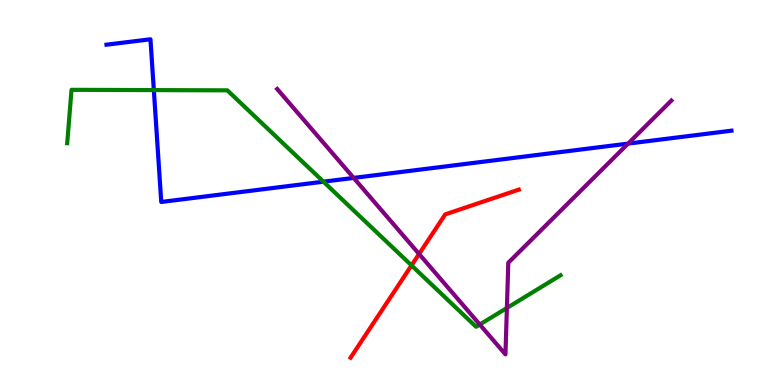[{'lines': ['blue', 'red'], 'intersections': []}, {'lines': ['green', 'red'], 'intersections': [{'x': 5.31, 'y': 3.11}]}, {'lines': ['purple', 'red'], 'intersections': [{'x': 5.41, 'y': 3.4}]}, {'lines': ['blue', 'green'], 'intersections': [{'x': 1.98, 'y': 7.66}, {'x': 4.17, 'y': 5.28}]}, {'lines': ['blue', 'purple'], 'intersections': [{'x': 4.56, 'y': 5.38}, {'x': 8.1, 'y': 6.27}]}, {'lines': ['green', 'purple'], 'intersections': [{'x': 6.19, 'y': 1.57}, {'x': 6.54, 'y': 2.0}]}]